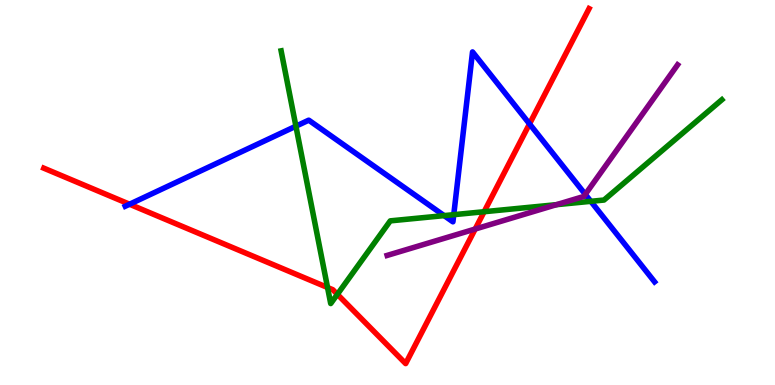[{'lines': ['blue', 'red'], 'intersections': [{'x': 1.67, 'y': 4.7}, {'x': 6.83, 'y': 6.78}]}, {'lines': ['green', 'red'], 'intersections': [{'x': 4.23, 'y': 2.53}, {'x': 4.35, 'y': 2.36}, {'x': 6.25, 'y': 4.5}]}, {'lines': ['purple', 'red'], 'intersections': [{'x': 6.13, 'y': 4.05}]}, {'lines': ['blue', 'green'], 'intersections': [{'x': 3.82, 'y': 6.72}, {'x': 5.73, 'y': 4.4}, {'x': 5.85, 'y': 4.42}, {'x': 7.62, 'y': 4.77}]}, {'lines': ['blue', 'purple'], 'intersections': [{'x': 7.55, 'y': 4.95}]}, {'lines': ['green', 'purple'], 'intersections': [{'x': 7.18, 'y': 4.68}]}]